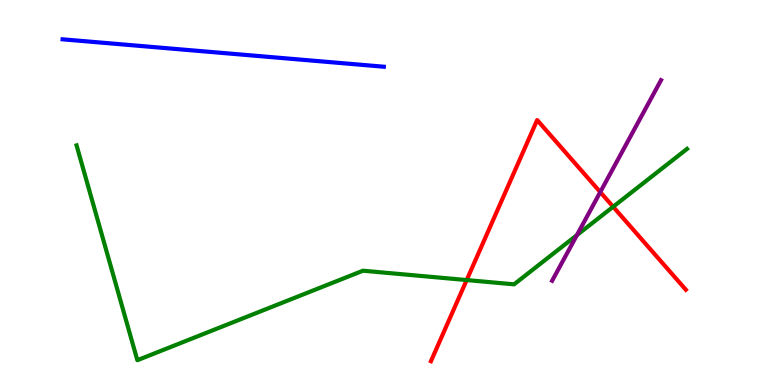[{'lines': ['blue', 'red'], 'intersections': []}, {'lines': ['green', 'red'], 'intersections': [{'x': 6.02, 'y': 2.73}, {'x': 7.91, 'y': 4.63}]}, {'lines': ['purple', 'red'], 'intersections': [{'x': 7.75, 'y': 5.01}]}, {'lines': ['blue', 'green'], 'intersections': []}, {'lines': ['blue', 'purple'], 'intersections': []}, {'lines': ['green', 'purple'], 'intersections': [{'x': 7.44, 'y': 3.89}]}]